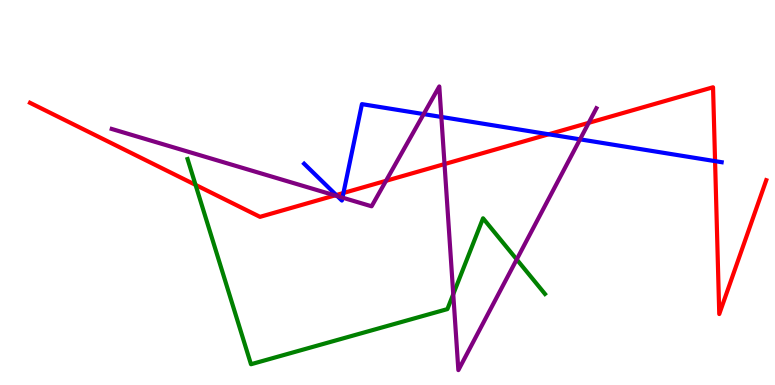[{'lines': ['blue', 'red'], 'intersections': [{'x': 4.34, 'y': 4.93}, {'x': 4.43, 'y': 4.99}, {'x': 7.08, 'y': 6.51}, {'x': 9.23, 'y': 5.81}]}, {'lines': ['green', 'red'], 'intersections': [{'x': 2.52, 'y': 5.2}]}, {'lines': ['purple', 'red'], 'intersections': [{'x': 4.32, 'y': 4.92}, {'x': 4.98, 'y': 5.3}, {'x': 5.74, 'y': 5.74}, {'x': 7.6, 'y': 6.81}]}, {'lines': ['blue', 'green'], 'intersections': []}, {'lines': ['blue', 'purple'], 'intersections': [{'x': 4.35, 'y': 4.91}, {'x': 4.42, 'y': 4.87}, {'x': 5.47, 'y': 7.04}, {'x': 5.69, 'y': 6.96}, {'x': 7.48, 'y': 6.38}]}, {'lines': ['green', 'purple'], 'intersections': [{'x': 5.85, 'y': 2.36}, {'x': 6.67, 'y': 3.26}]}]